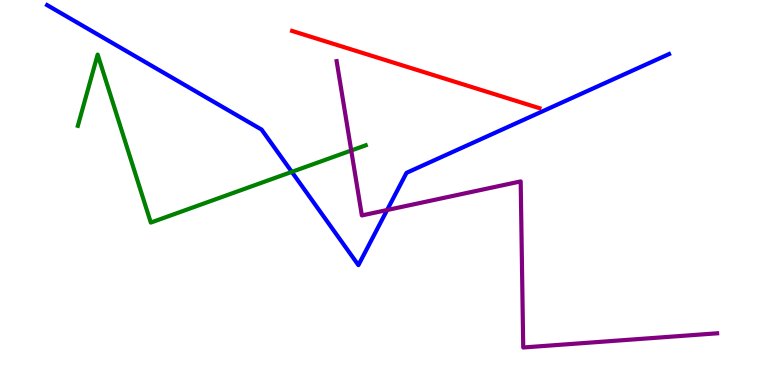[{'lines': ['blue', 'red'], 'intersections': []}, {'lines': ['green', 'red'], 'intersections': []}, {'lines': ['purple', 'red'], 'intersections': []}, {'lines': ['blue', 'green'], 'intersections': [{'x': 3.77, 'y': 5.54}]}, {'lines': ['blue', 'purple'], 'intersections': [{'x': 5.0, 'y': 4.55}]}, {'lines': ['green', 'purple'], 'intersections': [{'x': 4.53, 'y': 6.09}]}]